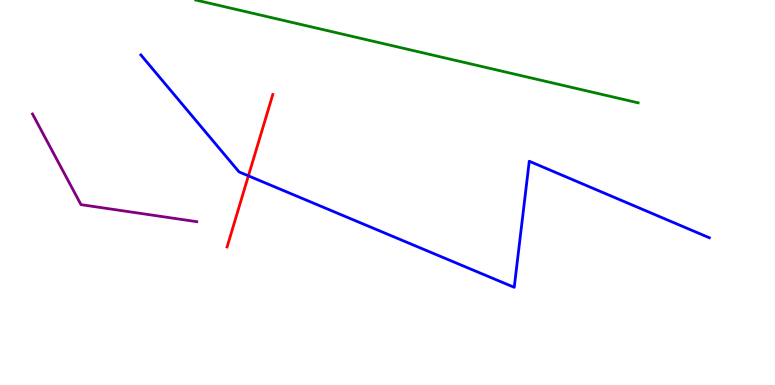[{'lines': ['blue', 'red'], 'intersections': [{'x': 3.21, 'y': 5.43}]}, {'lines': ['green', 'red'], 'intersections': []}, {'lines': ['purple', 'red'], 'intersections': []}, {'lines': ['blue', 'green'], 'intersections': []}, {'lines': ['blue', 'purple'], 'intersections': []}, {'lines': ['green', 'purple'], 'intersections': []}]